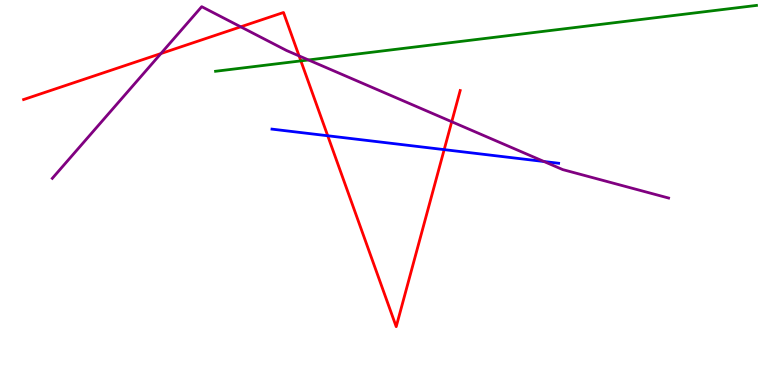[{'lines': ['blue', 'red'], 'intersections': [{'x': 4.23, 'y': 6.47}, {'x': 5.73, 'y': 6.11}]}, {'lines': ['green', 'red'], 'intersections': [{'x': 3.88, 'y': 8.42}]}, {'lines': ['purple', 'red'], 'intersections': [{'x': 2.08, 'y': 8.61}, {'x': 3.11, 'y': 9.3}, {'x': 3.86, 'y': 8.55}, {'x': 5.83, 'y': 6.84}]}, {'lines': ['blue', 'green'], 'intersections': []}, {'lines': ['blue', 'purple'], 'intersections': [{'x': 7.02, 'y': 5.8}]}, {'lines': ['green', 'purple'], 'intersections': [{'x': 3.98, 'y': 8.44}]}]